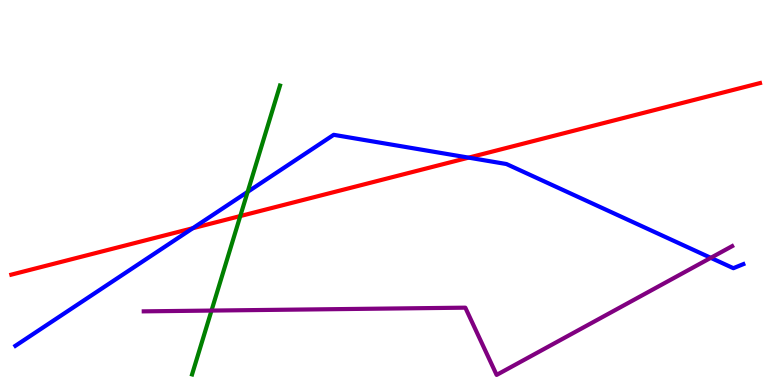[{'lines': ['blue', 'red'], 'intersections': [{'x': 2.49, 'y': 4.07}, {'x': 6.05, 'y': 5.91}]}, {'lines': ['green', 'red'], 'intersections': [{'x': 3.1, 'y': 4.39}]}, {'lines': ['purple', 'red'], 'intersections': []}, {'lines': ['blue', 'green'], 'intersections': [{'x': 3.2, 'y': 5.02}]}, {'lines': ['blue', 'purple'], 'intersections': [{'x': 9.17, 'y': 3.3}]}, {'lines': ['green', 'purple'], 'intersections': [{'x': 2.73, 'y': 1.93}]}]